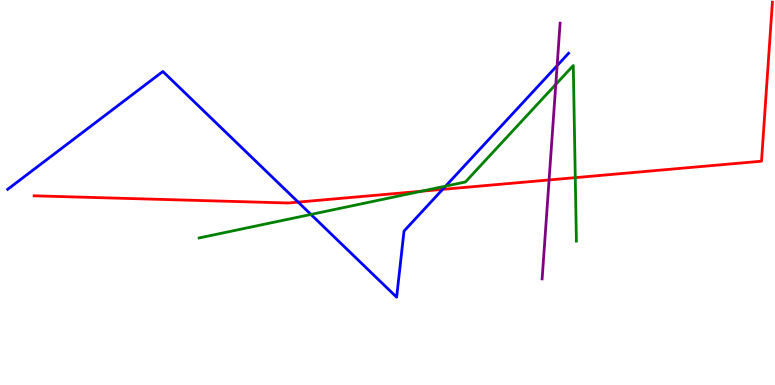[{'lines': ['blue', 'red'], 'intersections': [{'x': 3.85, 'y': 4.75}, {'x': 5.71, 'y': 5.08}]}, {'lines': ['green', 'red'], 'intersections': [{'x': 5.44, 'y': 5.03}, {'x': 7.42, 'y': 5.39}]}, {'lines': ['purple', 'red'], 'intersections': [{'x': 7.08, 'y': 5.33}]}, {'lines': ['blue', 'green'], 'intersections': [{'x': 4.01, 'y': 4.43}, {'x': 5.75, 'y': 5.17}]}, {'lines': ['blue', 'purple'], 'intersections': [{'x': 7.19, 'y': 8.29}]}, {'lines': ['green', 'purple'], 'intersections': [{'x': 7.17, 'y': 7.81}]}]